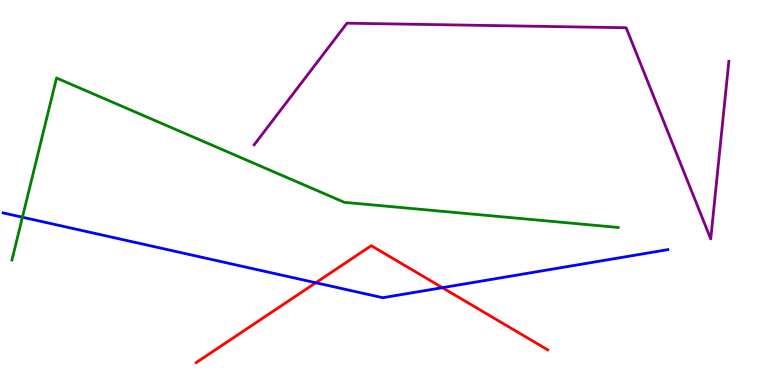[{'lines': ['blue', 'red'], 'intersections': [{'x': 4.07, 'y': 2.66}, {'x': 5.71, 'y': 2.53}]}, {'lines': ['green', 'red'], 'intersections': []}, {'lines': ['purple', 'red'], 'intersections': []}, {'lines': ['blue', 'green'], 'intersections': [{'x': 0.289, 'y': 4.36}]}, {'lines': ['blue', 'purple'], 'intersections': []}, {'lines': ['green', 'purple'], 'intersections': []}]